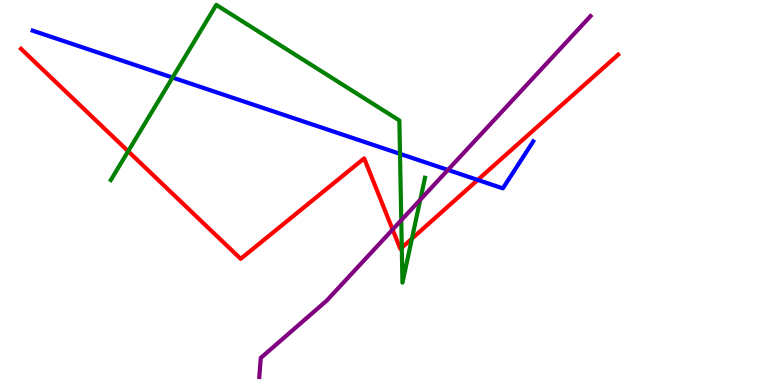[{'lines': ['blue', 'red'], 'intersections': [{'x': 6.16, 'y': 5.33}]}, {'lines': ['green', 'red'], 'intersections': [{'x': 1.65, 'y': 6.07}, {'x': 5.18, 'y': 3.57}, {'x': 5.32, 'y': 3.8}]}, {'lines': ['purple', 'red'], 'intersections': [{'x': 5.07, 'y': 4.04}]}, {'lines': ['blue', 'green'], 'intersections': [{'x': 2.23, 'y': 7.99}, {'x': 5.16, 'y': 6.0}]}, {'lines': ['blue', 'purple'], 'intersections': [{'x': 5.78, 'y': 5.59}]}, {'lines': ['green', 'purple'], 'intersections': [{'x': 5.18, 'y': 4.28}, {'x': 5.42, 'y': 4.81}]}]